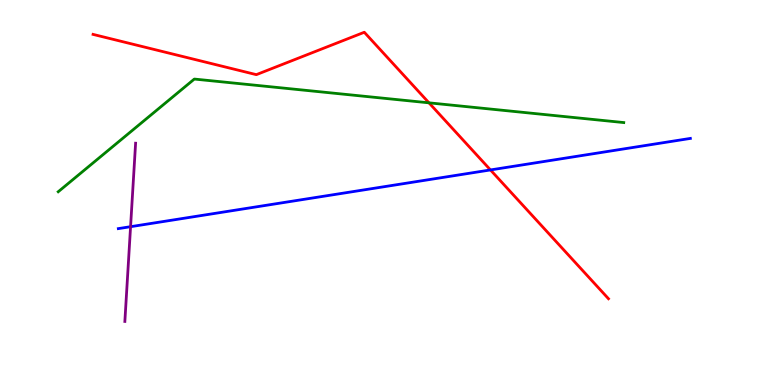[{'lines': ['blue', 'red'], 'intersections': [{'x': 6.33, 'y': 5.59}]}, {'lines': ['green', 'red'], 'intersections': [{'x': 5.54, 'y': 7.33}]}, {'lines': ['purple', 'red'], 'intersections': []}, {'lines': ['blue', 'green'], 'intersections': []}, {'lines': ['blue', 'purple'], 'intersections': [{'x': 1.68, 'y': 4.11}]}, {'lines': ['green', 'purple'], 'intersections': []}]